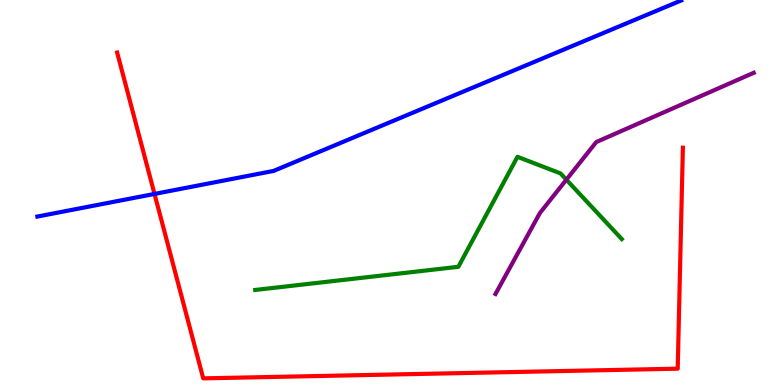[{'lines': ['blue', 'red'], 'intersections': [{'x': 1.99, 'y': 4.96}]}, {'lines': ['green', 'red'], 'intersections': []}, {'lines': ['purple', 'red'], 'intersections': []}, {'lines': ['blue', 'green'], 'intersections': []}, {'lines': ['blue', 'purple'], 'intersections': []}, {'lines': ['green', 'purple'], 'intersections': [{'x': 7.31, 'y': 5.33}]}]